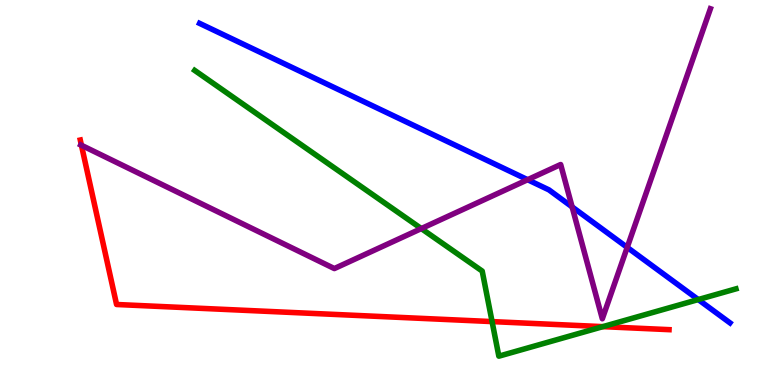[{'lines': ['blue', 'red'], 'intersections': []}, {'lines': ['green', 'red'], 'intersections': [{'x': 6.35, 'y': 1.65}, {'x': 7.78, 'y': 1.52}]}, {'lines': ['purple', 'red'], 'intersections': [{'x': 1.05, 'y': 6.23}]}, {'lines': ['blue', 'green'], 'intersections': [{'x': 9.01, 'y': 2.22}]}, {'lines': ['blue', 'purple'], 'intersections': [{'x': 6.81, 'y': 5.33}, {'x': 7.38, 'y': 4.63}, {'x': 8.09, 'y': 3.57}]}, {'lines': ['green', 'purple'], 'intersections': [{'x': 5.44, 'y': 4.06}]}]